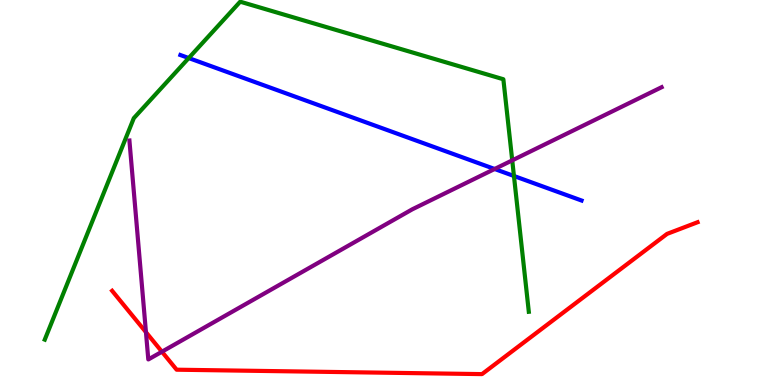[{'lines': ['blue', 'red'], 'intersections': []}, {'lines': ['green', 'red'], 'intersections': []}, {'lines': ['purple', 'red'], 'intersections': [{'x': 1.88, 'y': 1.37}, {'x': 2.09, 'y': 0.864}]}, {'lines': ['blue', 'green'], 'intersections': [{'x': 2.44, 'y': 8.49}, {'x': 6.63, 'y': 5.43}]}, {'lines': ['blue', 'purple'], 'intersections': [{'x': 6.38, 'y': 5.61}]}, {'lines': ['green', 'purple'], 'intersections': [{'x': 6.61, 'y': 5.83}]}]